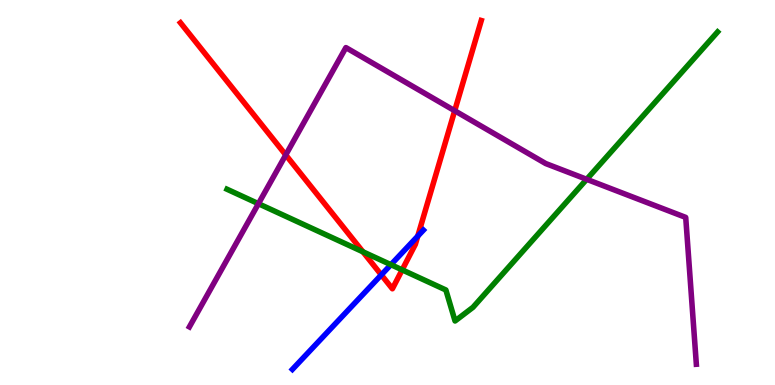[{'lines': ['blue', 'red'], 'intersections': [{'x': 4.92, 'y': 2.86}, {'x': 5.39, 'y': 3.87}]}, {'lines': ['green', 'red'], 'intersections': [{'x': 4.68, 'y': 3.46}, {'x': 5.19, 'y': 2.99}]}, {'lines': ['purple', 'red'], 'intersections': [{'x': 3.69, 'y': 5.98}, {'x': 5.87, 'y': 7.12}]}, {'lines': ['blue', 'green'], 'intersections': [{'x': 5.04, 'y': 3.13}]}, {'lines': ['blue', 'purple'], 'intersections': []}, {'lines': ['green', 'purple'], 'intersections': [{'x': 3.33, 'y': 4.71}, {'x': 7.57, 'y': 5.34}]}]